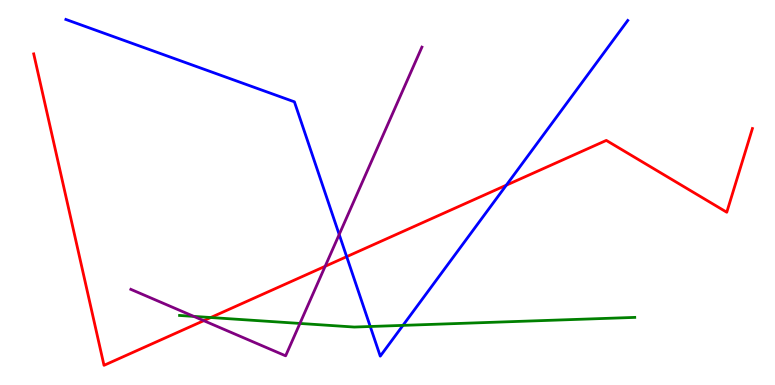[{'lines': ['blue', 'red'], 'intersections': [{'x': 4.47, 'y': 3.33}, {'x': 6.53, 'y': 5.19}]}, {'lines': ['green', 'red'], 'intersections': [{'x': 2.72, 'y': 1.75}]}, {'lines': ['purple', 'red'], 'intersections': [{'x': 2.63, 'y': 1.67}, {'x': 4.2, 'y': 3.08}]}, {'lines': ['blue', 'green'], 'intersections': [{'x': 4.78, 'y': 1.52}, {'x': 5.2, 'y': 1.55}]}, {'lines': ['blue', 'purple'], 'intersections': [{'x': 4.38, 'y': 3.91}]}, {'lines': ['green', 'purple'], 'intersections': [{'x': 2.5, 'y': 1.78}, {'x': 3.87, 'y': 1.6}]}]